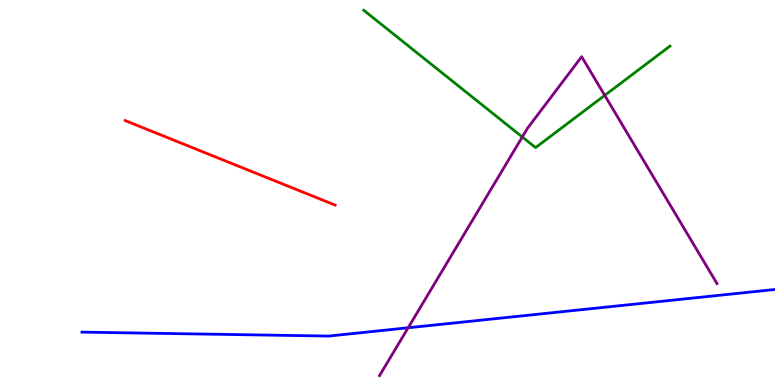[{'lines': ['blue', 'red'], 'intersections': []}, {'lines': ['green', 'red'], 'intersections': []}, {'lines': ['purple', 'red'], 'intersections': []}, {'lines': ['blue', 'green'], 'intersections': []}, {'lines': ['blue', 'purple'], 'intersections': [{'x': 5.27, 'y': 1.49}]}, {'lines': ['green', 'purple'], 'intersections': [{'x': 6.74, 'y': 6.44}, {'x': 7.8, 'y': 7.52}]}]